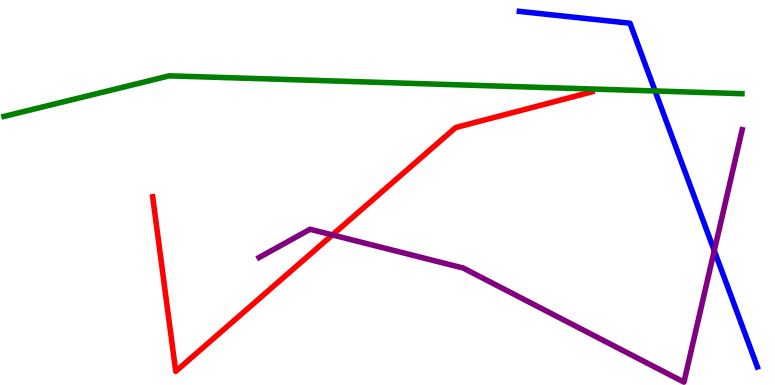[{'lines': ['blue', 'red'], 'intersections': []}, {'lines': ['green', 'red'], 'intersections': []}, {'lines': ['purple', 'red'], 'intersections': [{'x': 4.29, 'y': 3.9}]}, {'lines': ['blue', 'green'], 'intersections': [{'x': 8.45, 'y': 7.64}]}, {'lines': ['blue', 'purple'], 'intersections': [{'x': 9.22, 'y': 3.49}]}, {'lines': ['green', 'purple'], 'intersections': []}]